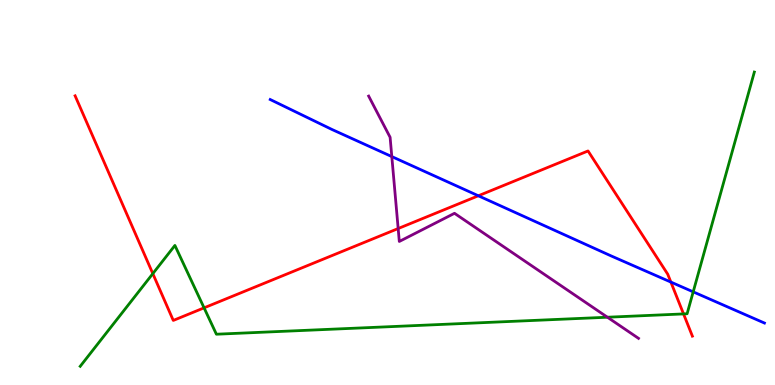[{'lines': ['blue', 'red'], 'intersections': [{'x': 6.17, 'y': 4.91}, {'x': 8.66, 'y': 2.67}]}, {'lines': ['green', 'red'], 'intersections': [{'x': 1.97, 'y': 2.89}, {'x': 2.63, 'y': 2.0}, {'x': 8.82, 'y': 1.85}]}, {'lines': ['purple', 'red'], 'intersections': [{'x': 5.14, 'y': 4.06}]}, {'lines': ['blue', 'green'], 'intersections': [{'x': 8.94, 'y': 2.42}]}, {'lines': ['blue', 'purple'], 'intersections': [{'x': 5.06, 'y': 5.93}]}, {'lines': ['green', 'purple'], 'intersections': [{'x': 7.84, 'y': 1.76}]}]